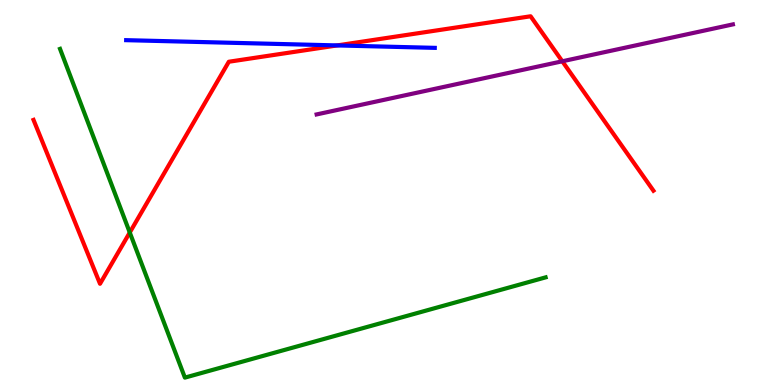[{'lines': ['blue', 'red'], 'intersections': [{'x': 4.35, 'y': 8.82}]}, {'lines': ['green', 'red'], 'intersections': [{'x': 1.67, 'y': 3.96}]}, {'lines': ['purple', 'red'], 'intersections': [{'x': 7.26, 'y': 8.41}]}, {'lines': ['blue', 'green'], 'intersections': []}, {'lines': ['blue', 'purple'], 'intersections': []}, {'lines': ['green', 'purple'], 'intersections': []}]